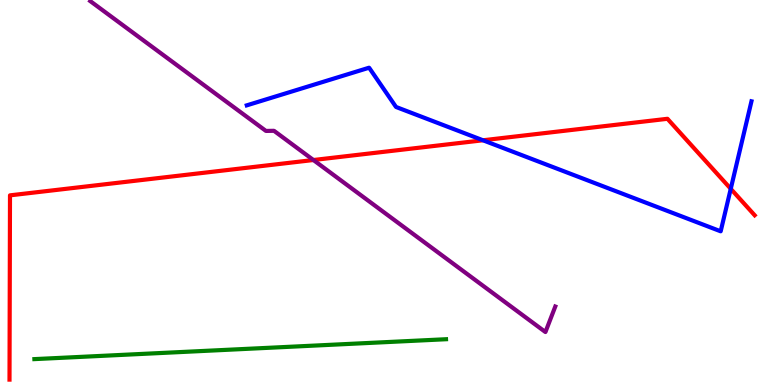[{'lines': ['blue', 'red'], 'intersections': [{'x': 6.23, 'y': 6.36}, {'x': 9.43, 'y': 5.1}]}, {'lines': ['green', 'red'], 'intersections': []}, {'lines': ['purple', 'red'], 'intersections': [{'x': 4.04, 'y': 5.84}]}, {'lines': ['blue', 'green'], 'intersections': []}, {'lines': ['blue', 'purple'], 'intersections': []}, {'lines': ['green', 'purple'], 'intersections': []}]